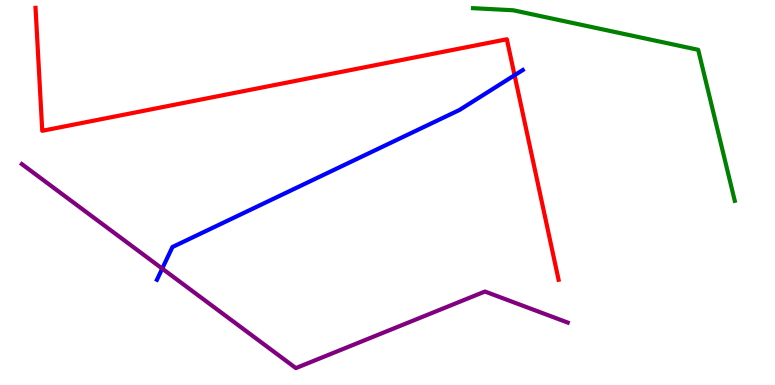[{'lines': ['blue', 'red'], 'intersections': [{'x': 6.64, 'y': 8.05}]}, {'lines': ['green', 'red'], 'intersections': []}, {'lines': ['purple', 'red'], 'intersections': []}, {'lines': ['blue', 'green'], 'intersections': []}, {'lines': ['blue', 'purple'], 'intersections': [{'x': 2.09, 'y': 3.02}]}, {'lines': ['green', 'purple'], 'intersections': []}]